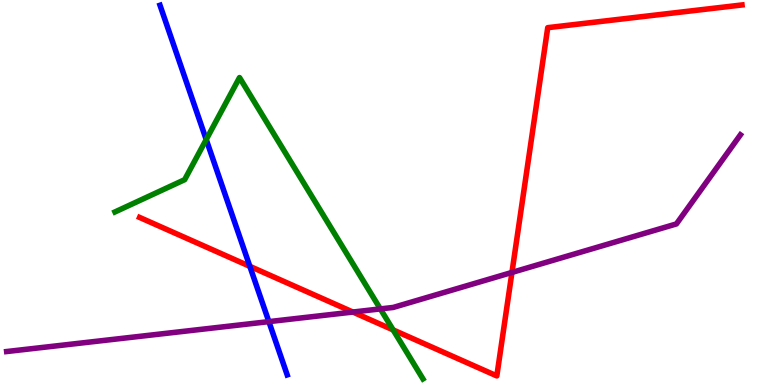[{'lines': ['blue', 'red'], 'intersections': [{'x': 3.22, 'y': 3.08}]}, {'lines': ['green', 'red'], 'intersections': [{'x': 5.07, 'y': 1.43}]}, {'lines': ['purple', 'red'], 'intersections': [{'x': 4.55, 'y': 1.89}, {'x': 6.61, 'y': 2.92}]}, {'lines': ['blue', 'green'], 'intersections': [{'x': 2.66, 'y': 6.38}]}, {'lines': ['blue', 'purple'], 'intersections': [{'x': 3.47, 'y': 1.65}]}, {'lines': ['green', 'purple'], 'intersections': [{'x': 4.91, 'y': 1.98}]}]